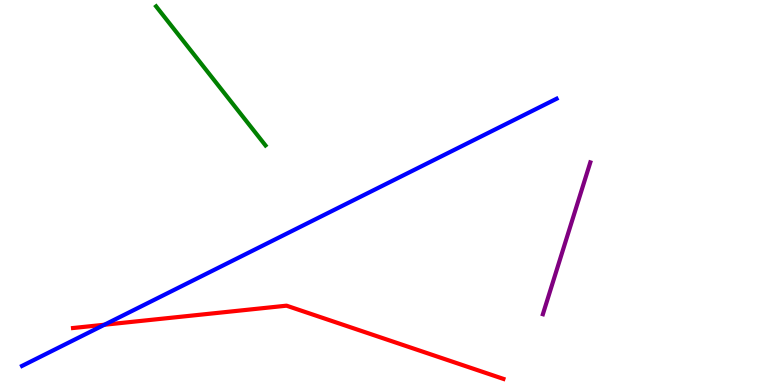[{'lines': ['blue', 'red'], 'intersections': [{'x': 1.35, 'y': 1.57}]}, {'lines': ['green', 'red'], 'intersections': []}, {'lines': ['purple', 'red'], 'intersections': []}, {'lines': ['blue', 'green'], 'intersections': []}, {'lines': ['blue', 'purple'], 'intersections': []}, {'lines': ['green', 'purple'], 'intersections': []}]